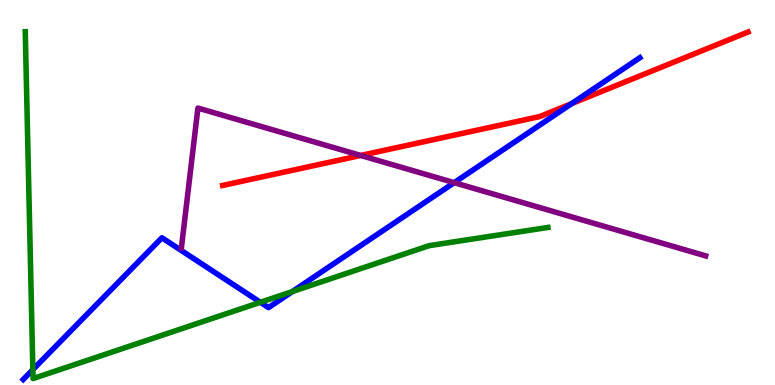[{'lines': ['blue', 'red'], 'intersections': [{'x': 7.38, 'y': 7.31}]}, {'lines': ['green', 'red'], 'intersections': []}, {'lines': ['purple', 'red'], 'intersections': [{'x': 4.65, 'y': 5.96}]}, {'lines': ['blue', 'green'], 'intersections': [{'x': 0.424, 'y': 0.399}, {'x': 3.36, 'y': 2.15}, {'x': 3.77, 'y': 2.43}]}, {'lines': ['blue', 'purple'], 'intersections': [{'x': 5.86, 'y': 5.26}]}, {'lines': ['green', 'purple'], 'intersections': []}]